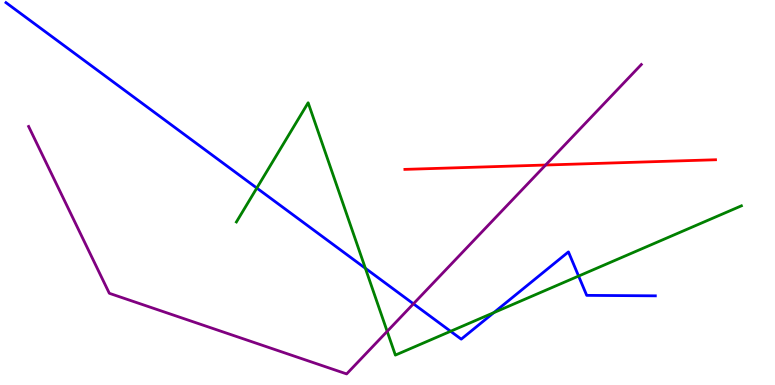[{'lines': ['blue', 'red'], 'intersections': []}, {'lines': ['green', 'red'], 'intersections': []}, {'lines': ['purple', 'red'], 'intersections': [{'x': 7.04, 'y': 5.71}]}, {'lines': ['blue', 'green'], 'intersections': [{'x': 3.31, 'y': 5.12}, {'x': 4.71, 'y': 3.03}, {'x': 5.81, 'y': 1.4}, {'x': 6.37, 'y': 1.88}, {'x': 7.47, 'y': 2.83}]}, {'lines': ['blue', 'purple'], 'intersections': [{'x': 5.33, 'y': 2.11}]}, {'lines': ['green', 'purple'], 'intersections': [{'x': 5.0, 'y': 1.39}]}]